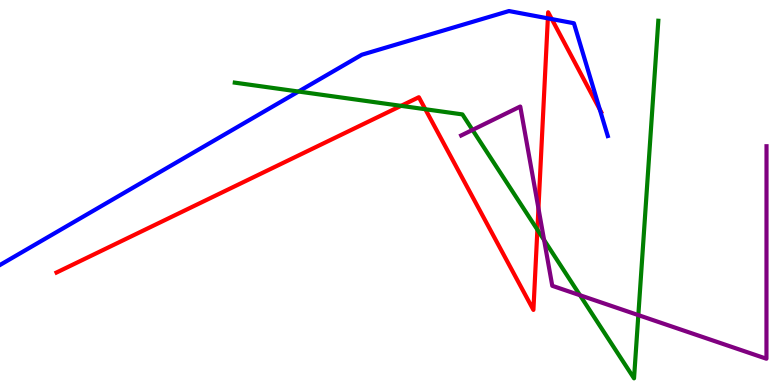[{'lines': ['blue', 'red'], 'intersections': [{'x': 7.07, 'y': 9.52}, {'x': 7.12, 'y': 9.5}, {'x': 7.74, 'y': 7.16}]}, {'lines': ['green', 'red'], 'intersections': [{'x': 5.17, 'y': 7.25}, {'x': 5.49, 'y': 7.16}, {'x': 6.93, 'y': 4.03}]}, {'lines': ['purple', 'red'], 'intersections': [{'x': 6.95, 'y': 4.59}]}, {'lines': ['blue', 'green'], 'intersections': [{'x': 3.85, 'y': 7.62}]}, {'lines': ['blue', 'purple'], 'intersections': []}, {'lines': ['green', 'purple'], 'intersections': [{'x': 6.1, 'y': 6.63}, {'x': 7.02, 'y': 3.77}, {'x': 7.48, 'y': 2.33}, {'x': 8.24, 'y': 1.82}]}]